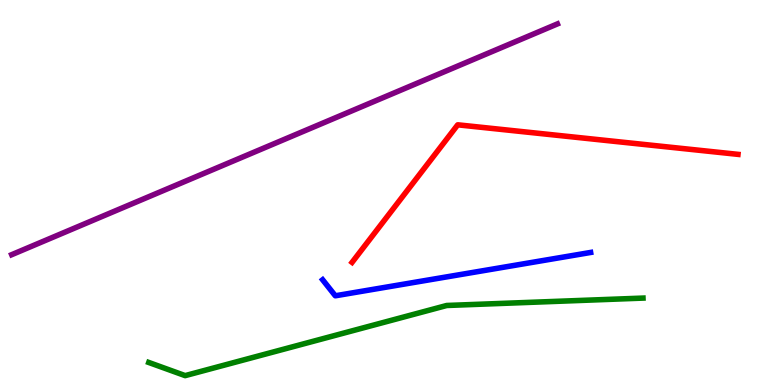[{'lines': ['blue', 'red'], 'intersections': []}, {'lines': ['green', 'red'], 'intersections': []}, {'lines': ['purple', 'red'], 'intersections': []}, {'lines': ['blue', 'green'], 'intersections': []}, {'lines': ['blue', 'purple'], 'intersections': []}, {'lines': ['green', 'purple'], 'intersections': []}]